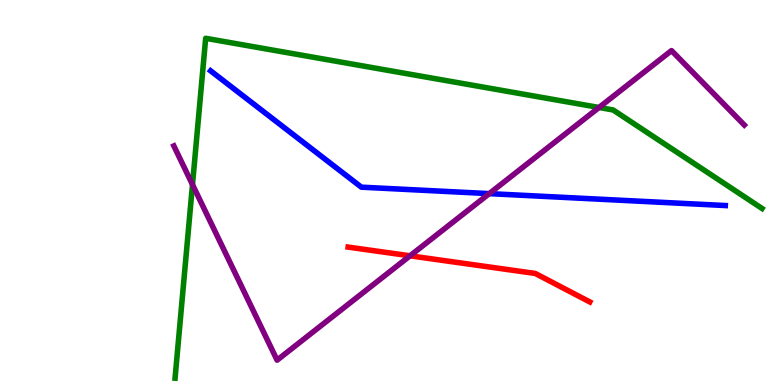[{'lines': ['blue', 'red'], 'intersections': []}, {'lines': ['green', 'red'], 'intersections': []}, {'lines': ['purple', 'red'], 'intersections': [{'x': 5.29, 'y': 3.36}]}, {'lines': ['blue', 'green'], 'intersections': []}, {'lines': ['blue', 'purple'], 'intersections': [{'x': 6.31, 'y': 4.97}]}, {'lines': ['green', 'purple'], 'intersections': [{'x': 2.48, 'y': 5.21}, {'x': 7.73, 'y': 7.21}]}]